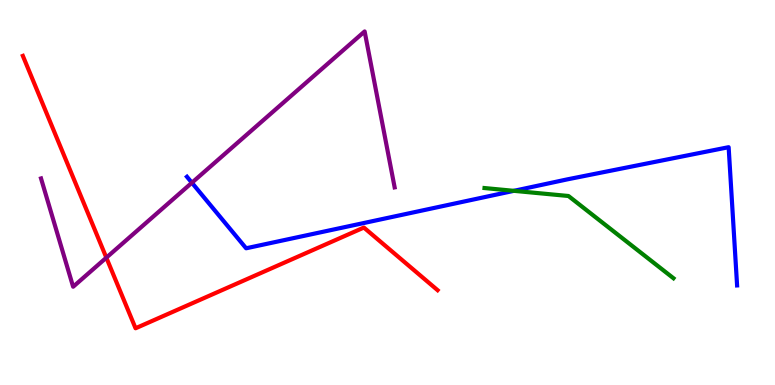[{'lines': ['blue', 'red'], 'intersections': []}, {'lines': ['green', 'red'], 'intersections': []}, {'lines': ['purple', 'red'], 'intersections': [{'x': 1.37, 'y': 3.31}]}, {'lines': ['blue', 'green'], 'intersections': [{'x': 6.63, 'y': 5.04}]}, {'lines': ['blue', 'purple'], 'intersections': [{'x': 2.48, 'y': 5.25}]}, {'lines': ['green', 'purple'], 'intersections': []}]